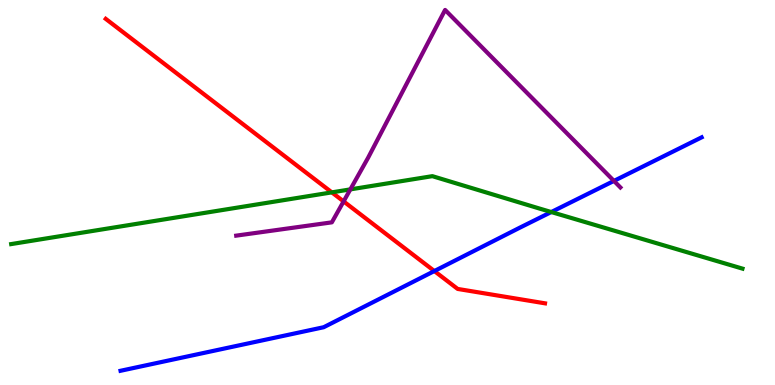[{'lines': ['blue', 'red'], 'intersections': [{'x': 5.6, 'y': 2.96}]}, {'lines': ['green', 'red'], 'intersections': [{'x': 4.28, 'y': 5.0}]}, {'lines': ['purple', 'red'], 'intersections': [{'x': 4.43, 'y': 4.77}]}, {'lines': ['blue', 'green'], 'intersections': [{'x': 7.11, 'y': 4.49}]}, {'lines': ['blue', 'purple'], 'intersections': [{'x': 7.92, 'y': 5.3}]}, {'lines': ['green', 'purple'], 'intersections': [{'x': 4.52, 'y': 5.08}]}]